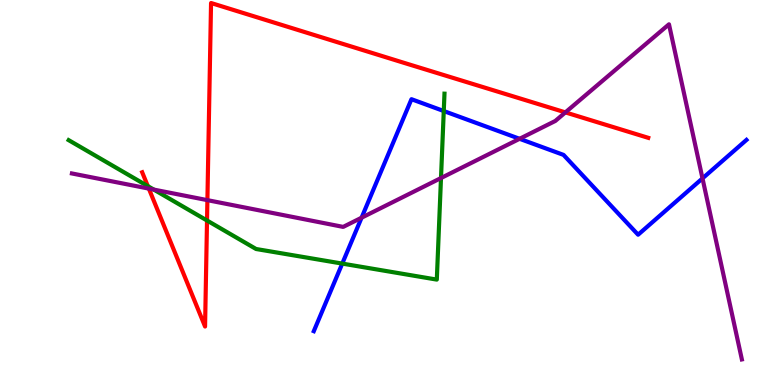[{'lines': ['blue', 'red'], 'intersections': []}, {'lines': ['green', 'red'], 'intersections': [{'x': 1.91, 'y': 5.17}, {'x': 2.67, 'y': 4.27}]}, {'lines': ['purple', 'red'], 'intersections': [{'x': 1.92, 'y': 5.1}, {'x': 2.68, 'y': 4.8}, {'x': 7.3, 'y': 7.08}]}, {'lines': ['blue', 'green'], 'intersections': [{'x': 4.42, 'y': 3.15}, {'x': 5.73, 'y': 7.12}]}, {'lines': ['blue', 'purple'], 'intersections': [{'x': 4.67, 'y': 4.35}, {'x': 6.7, 'y': 6.39}, {'x': 9.06, 'y': 5.37}]}, {'lines': ['green', 'purple'], 'intersections': [{'x': 1.98, 'y': 5.08}, {'x': 5.69, 'y': 5.38}]}]